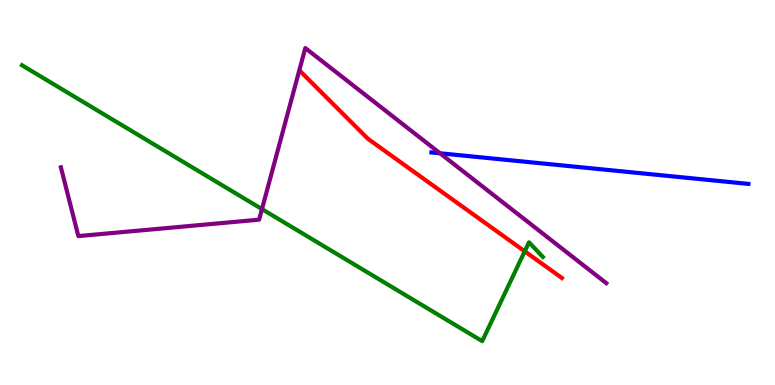[{'lines': ['blue', 'red'], 'intersections': []}, {'lines': ['green', 'red'], 'intersections': [{'x': 6.77, 'y': 3.47}]}, {'lines': ['purple', 'red'], 'intersections': []}, {'lines': ['blue', 'green'], 'intersections': []}, {'lines': ['blue', 'purple'], 'intersections': [{'x': 5.68, 'y': 6.02}]}, {'lines': ['green', 'purple'], 'intersections': [{'x': 3.38, 'y': 4.57}]}]